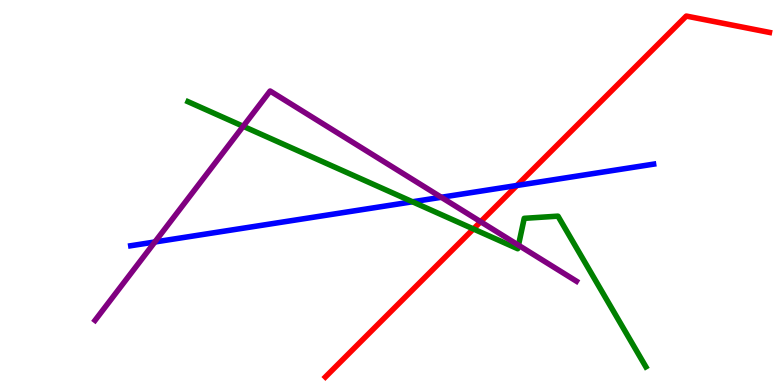[{'lines': ['blue', 'red'], 'intersections': [{'x': 6.67, 'y': 5.18}]}, {'lines': ['green', 'red'], 'intersections': [{'x': 6.11, 'y': 4.05}]}, {'lines': ['purple', 'red'], 'intersections': [{'x': 6.2, 'y': 4.24}]}, {'lines': ['blue', 'green'], 'intersections': [{'x': 5.32, 'y': 4.76}]}, {'lines': ['blue', 'purple'], 'intersections': [{'x': 2.0, 'y': 3.71}, {'x': 5.69, 'y': 4.88}]}, {'lines': ['green', 'purple'], 'intersections': [{'x': 3.14, 'y': 6.72}, {'x': 6.69, 'y': 3.63}]}]